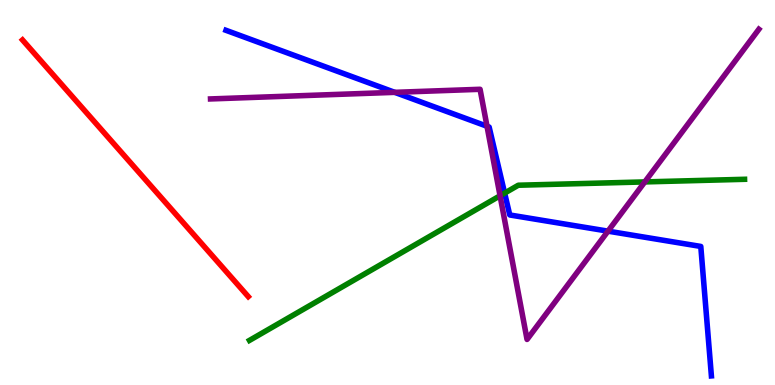[{'lines': ['blue', 'red'], 'intersections': []}, {'lines': ['green', 'red'], 'intersections': []}, {'lines': ['purple', 'red'], 'intersections': []}, {'lines': ['blue', 'green'], 'intersections': [{'x': 6.51, 'y': 4.98}]}, {'lines': ['blue', 'purple'], 'intersections': [{'x': 5.09, 'y': 7.6}, {'x': 6.28, 'y': 6.72}, {'x': 7.85, 'y': 4.0}]}, {'lines': ['green', 'purple'], 'intersections': [{'x': 6.45, 'y': 4.92}, {'x': 8.32, 'y': 5.27}]}]